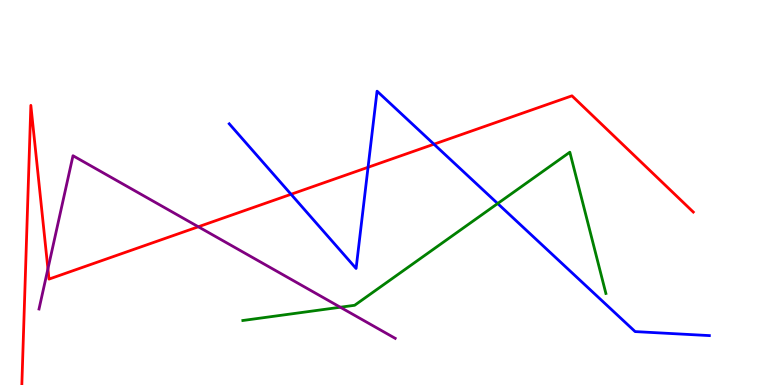[{'lines': ['blue', 'red'], 'intersections': [{'x': 3.76, 'y': 4.95}, {'x': 4.75, 'y': 5.65}, {'x': 5.6, 'y': 6.25}]}, {'lines': ['green', 'red'], 'intersections': []}, {'lines': ['purple', 'red'], 'intersections': [{'x': 0.618, 'y': 3.02}, {'x': 2.56, 'y': 4.11}]}, {'lines': ['blue', 'green'], 'intersections': [{'x': 6.42, 'y': 4.71}]}, {'lines': ['blue', 'purple'], 'intersections': []}, {'lines': ['green', 'purple'], 'intersections': [{'x': 4.39, 'y': 2.02}]}]